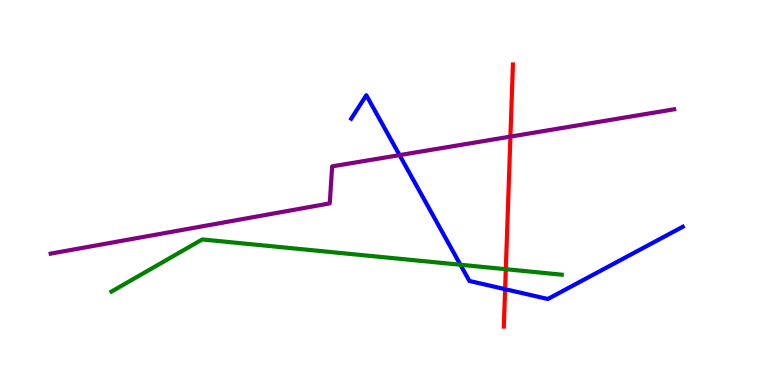[{'lines': ['blue', 'red'], 'intersections': [{'x': 6.52, 'y': 2.49}]}, {'lines': ['green', 'red'], 'intersections': [{'x': 6.53, 'y': 3.01}]}, {'lines': ['purple', 'red'], 'intersections': [{'x': 6.59, 'y': 6.45}]}, {'lines': ['blue', 'green'], 'intersections': [{'x': 5.94, 'y': 3.12}]}, {'lines': ['blue', 'purple'], 'intersections': [{'x': 5.16, 'y': 5.97}]}, {'lines': ['green', 'purple'], 'intersections': []}]